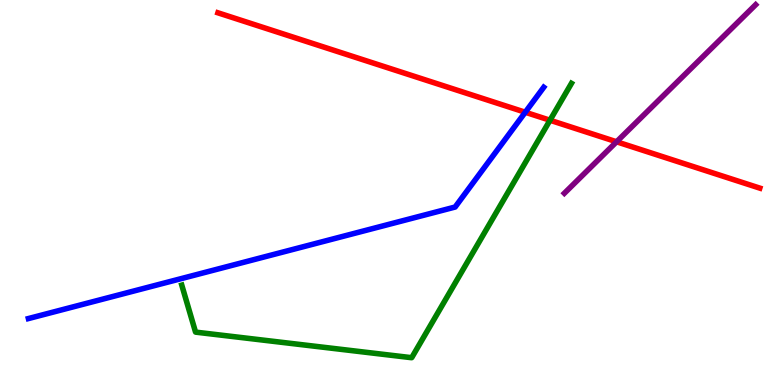[{'lines': ['blue', 'red'], 'intersections': [{'x': 6.78, 'y': 7.08}]}, {'lines': ['green', 'red'], 'intersections': [{'x': 7.1, 'y': 6.88}]}, {'lines': ['purple', 'red'], 'intersections': [{'x': 7.96, 'y': 6.32}]}, {'lines': ['blue', 'green'], 'intersections': []}, {'lines': ['blue', 'purple'], 'intersections': []}, {'lines': ['green', 'purple'], 'intersections': []}]